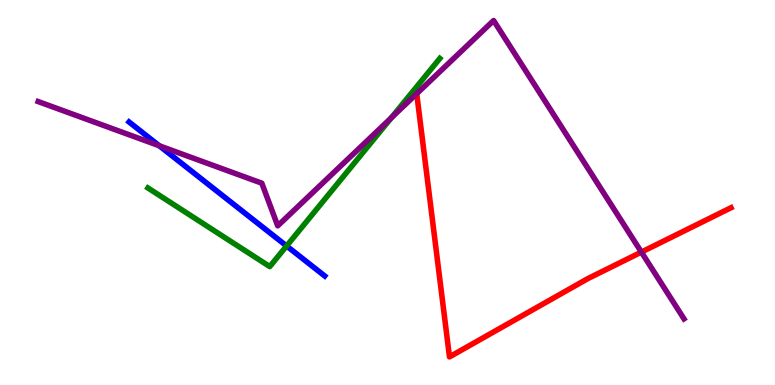[{'lines': ['blue', 'red'], 'intersections': []}, {'lines': ['green', 'red'], 'intersections': []}, {'lines': ['purple', 'red'], 'intersections': [{'x': 5.38, 'y': 7.57}, {'x': 8.28, 'y': 3.45}]}, {'lines': ['blue', 'green'], 'intersections': [{'x': 3.7, 'y': 3.61}]}, {'lines': ['blue', 'purple'], 'intersections': [{'x': 2.05, 'y': 6.21}]}, {'lines': ['green', 'purple'], 'intersections': [{'x': 5.05, 'y': 6.94}]}]